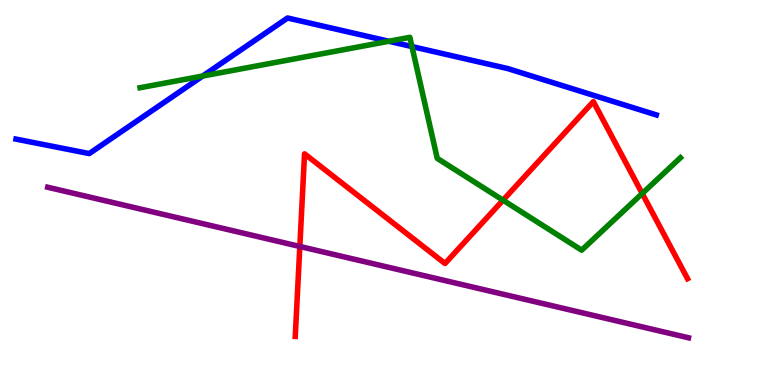[{'lines': ['blue', 'red'], 'intersections': []}, {'lines': ['green', 'red'], 'intersections': [{'x': 6.49, 'y': 4.8}, {'x': 8.29, 'y': 4.97}]}, {'lines': ['purple', 'red'], 'intersections': [{'x': 3.87, 'y': 3.6}]}, {'lines': ['blue', 'green'], 'intersections': [{'x': 2.62, 'y': 8.03}, {'x': 5.02, 'y': 8.93}, {'x': 5.32, 'y': 8.79}]}, {'lines': ['blue', 'purple'], 'intersections': []}, {'lines': ['green', 'purple'], 'intersections': []}]